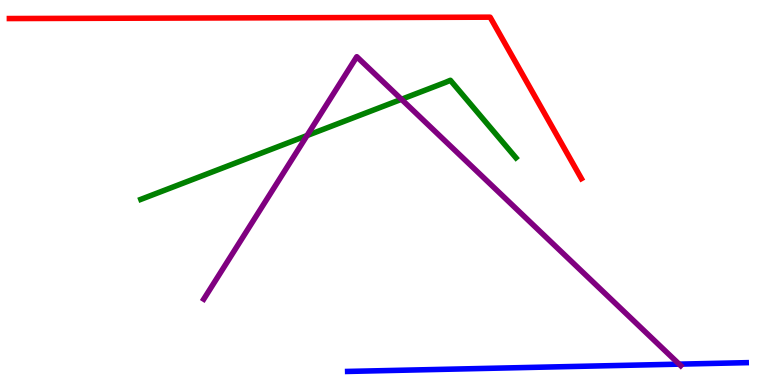[{'lines': ['blue', 'red'], 'intersections': []}, {'lines': ['green', 'red'], 'intersections': []}, {'lines': ['purple', 'red'], 'intersections': []}, {'lines': ['blue', 'green'], 'intersections': []}, {'lines': ['blue', 'purple'], 'intersections': [{'x': 8.76, 'y': 0.542}]}, {'lines': ['green', 'purple'], 'intersections': [{'x': 3.96, 'y': 6.48}, {'x': 5.18, 'y': 7.42}]}]